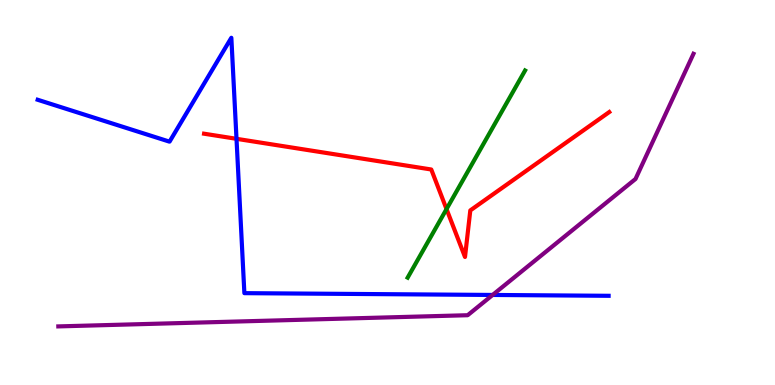[{'lines': ['blue', 'red'], 'intersections': [{'x': 3.05, 'y': 6.39}]}, {'lines': ['green', 'red'], 'intersections': [{'x': 5.76, 'y': 4.57}]}, {'lines': ['purple', 'red'], 'intersections': []}, {'lines': ['blue', 'green'], 'intersections': []}, {'lines': ['blue', 'purple'], 'intersections': [{'x': 6.36, 'y': 2.34}]}, {'lines': ['green', 'purple'], 'intersections': []}]